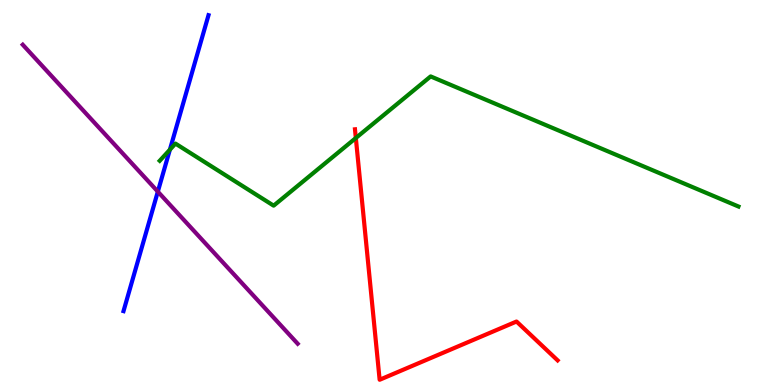[{'lines': ['blue', 'red'], 'intersections': []}, {'lines': ['green', 'red'], 'intersections': [{'x': 4.59, 'y': 6.42}]}, {'lines': ['purple', 'red'], 'intersections': []}, {'lines': ['blue', 'green'], 'intersections': [{'x': 2.19, 'y': 6.11}]}, {'lines': ['blue', 'purple'], 'intersections': [{'x': 2.04, 'y': 5.02}]}, {'lines': ['green', 'purple'], 'intersections': []}]